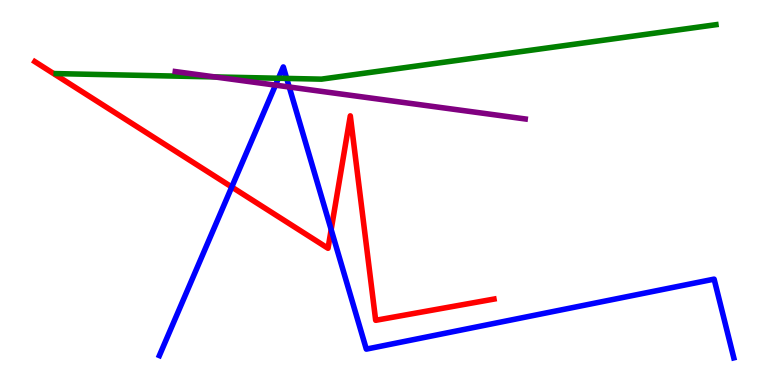[{'lines': ['blue', 'red'], 'intersections': [{'x': 2.99, 'y': 5.14}, {'x': 4.27, 'y': 4.04}]}, {'lines': ['green', 'red'], 'intersections': []}, {'lines': ['purple', 'red'], 'intersections': []}, {'lines': ['blue', 'green'], 'intersections': [{'x': 3.59, 'y': 7.97}, {'x': 3.7, 'y': 7.96}]}, {'lines': ['blue', 'purple'], 'intersections': [{'x': 3.55, 'y': 7.79}, {'x': 3.73, 'y': 7.74}]}, {'lines': ['green', 'purple'], 'intersections': [{'x': 2.77, 'y': 8.0}]}]